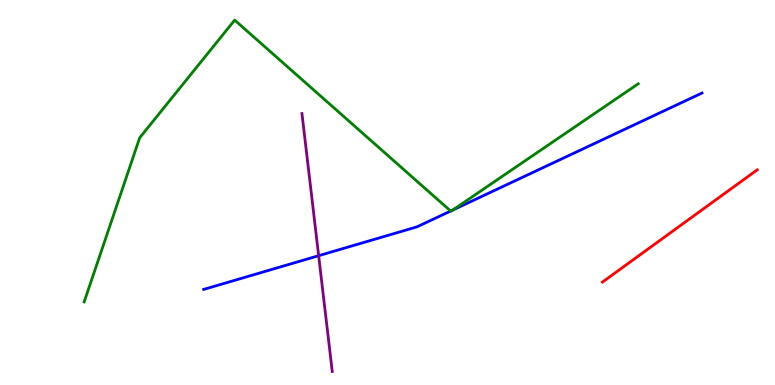[{'lines': ['blue', 'red'], 'intersections': []}, {'lines': ['green', 'red'], 'intersections': []}, {'lines': ['purple', 'red'], 'intersections': []}, {'lines': ['blue', 'green'], 'intersections': [{'x': 5.82, 'y': 4.52}, {'x': 5.84, 'y': 4.54}]}, {'lines': ['blue', 'purple'], 'intersections': [{'x': 4.11, 'y': 3.36}]}, {'lines': ['green', 'purple'], 'intersections': []}]